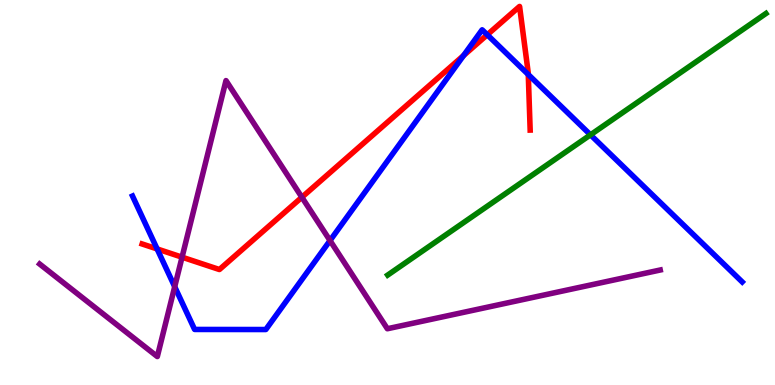[{'lines': ['blue', 'red'], 'intersections': [{'x': 2.03, 'y': 3.53}, {'x': 5.98, 'y': 8.56}, {'x': 6.29, 'y': 9.1}, {'x': 6.82, 'y': 8.06}]}, {'lines': ['green', 'red'], 'intersections': []}, {'lines': ['purple', 'red'], 'intersections': [{'x': 2.35, 'y': 3.32}, {'x': 3.9, 'y': 4.88}]}, {'lines': ['blue', 'green'], 'intersections': [{'x': 7.62, 'y': 6.5}]}, {'lines': ['blue', 'purple'], 'intersections': [{'x': 2.25, 'y': 2.55}, {'x': 4.26, 'y': 3.75}]}, {'lines': ['green', 'purple'], 'intersections': []}]